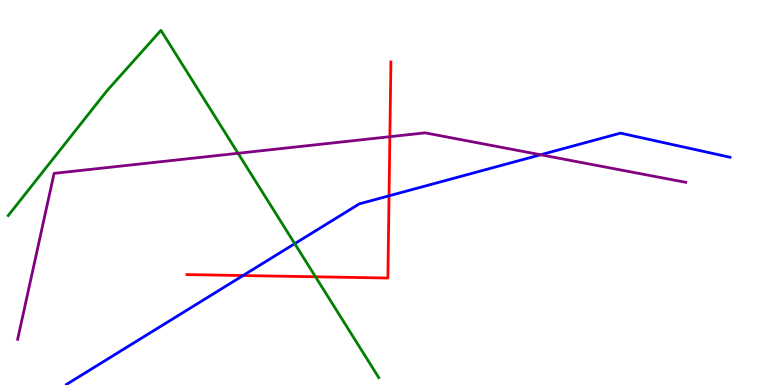[{'lines': ['blue', 'red'], 'intersections': [{'x': 3.14, 'y': 2.84}, {'x': 5.02, 'y': 4.91}]}, {'lines': ['green', 'red'], 'intersections': [{'x': 4.07, 'y': 2.81}]}, {'lines': ['purple', 'red'], 'intersections': [{'x': 5.03, 'y': 6.45}]}, {'lines': ['blue', 'green'], 'intersections': [{'x': 3.8, 'y': 3.67}]}, {'lines': ['blue', 'purple'], 'intersections': [{'x': 6.98, 'y': 5.98}]}, {'lines': ['green', 'purple'], 'intersections': [{'x': 3.07, 'y': 6.02}]}]